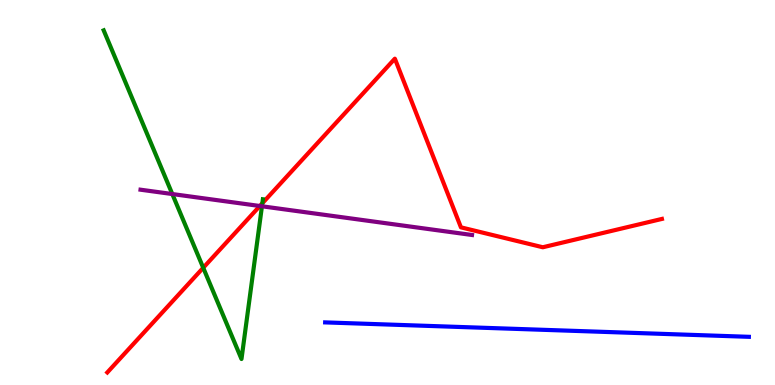[{'lines': ['blue', 'red'], 'intersections': []}, {'lines': ['green', 'red'], 'intersections': [{'x': 2.62, 'y': 3.04}, {'x': 3.39, 'y': 4.72}]}, {'lines': ['purple', 'red'], 'intersections': [{'x': 3.35, 'y': 4.65}]}, {'lines': ['blue', 'green'], 'intersections': []}, {'lines': ['blue', 'purple'], 'intersections': []}, {'lines': ['green', 'purple'], 'intersections': [{'x': 2.22, 'y': 4.96}, {'x': 3.38, 'y': 4.64}]}]